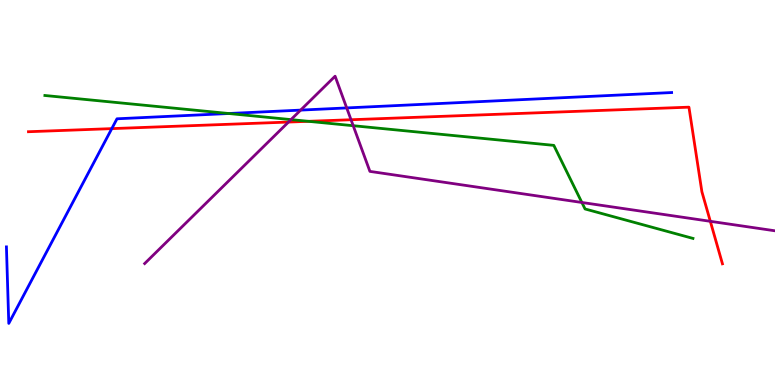[{'lines': ['blue', 'red'], 'intersections': [{'x': 1.44, 'y': 6.66}]}, {'lines': ['green', 'red'], 'intersections': [{'x': 3.98, 'y': 6.85}]}, {'lines': ['purple', 'red'], 'intersections': [{'x': 3.72, 'y': 6.83}, {'x': 4.53, 'y': 6.89}, {'x': 9.17, 'y': 4.25}]}, {'lines': ['blue', 'green'], 'intersections': [{'x': 2.95, 'y': 7.05}]}, {'lines': ['blue', 'purple'], 'intersections': [{'x': 3.88, 'y': 7.14}, {'x': 4.47, 'y': 7.2}]}, {'lines': ['green', 'purple'], 'intersections': [{'x': 3.75, 'y': 6.89}, {'x': 4.56, 'y': 6.73}, {'x': 7.51, 'y': 4.74}]}]